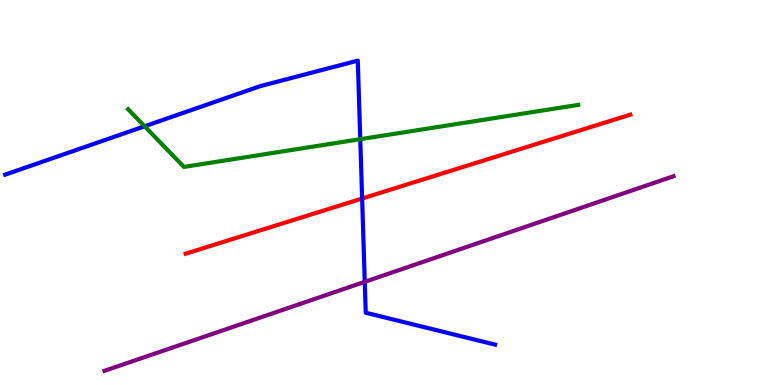[{'lines': ['blue', 'red'], 'intersections': [{'x': 4.67, 'y': 4.84}]}, {'lines': ['green', 'red'], 'intersections': []}, {'lines': ['purple', 'red'], 'intersections': []}, {'lines': ['blue', 'green'], 'intersections': [{'x': 1.87, 'y': 6.72}, {'x': 4.65, 'y': 6.38}]}, {'lines': ['blue', 'purple'], 'intersections': [{'x': 4.71, 'y': 2.68}]}, {'lines': ['green', 'purple'], 'intersections': []}]